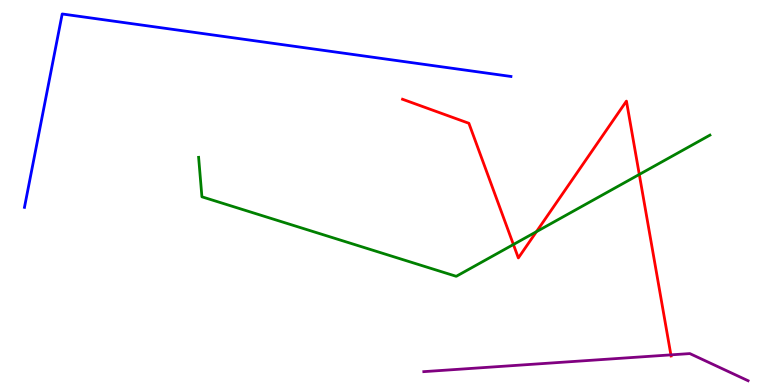[{'lines': ['blue', 'red'], 'intersections': []}, {'lines': ['green', 'red'], 'intersections': [{'x': 6.62, 'y': 3.65}, {'x': 6.92, 'y': 3.98}, {'x': 8.25, 'y': 5.47}]}, {'lines': ['purple', 'red'], 'intersections': [{'x': 8.66, 'y': 0.783}]}, {'lines': ['blue', 'green'], 'intersections': []}, {'lines': ['blue', 'purple'], 'intersections': []}, {'lines': ['green', 'purple'], 'intersections': []}]